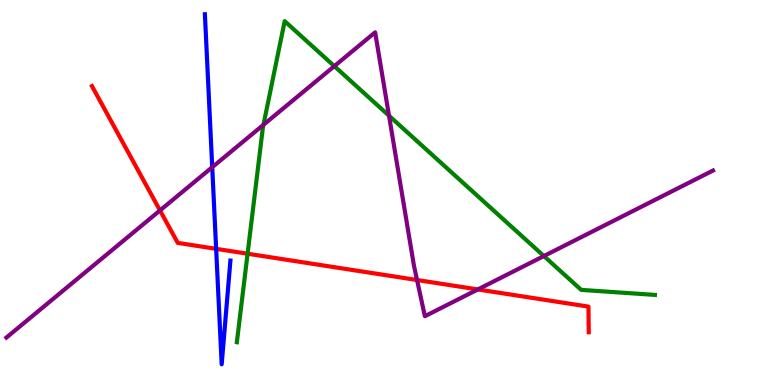[{'lines': ['blue', 'red'], 'intersections': [{'x': 2.79, 'y': 3.54}]}, {'lines': ['green', 'red'], 'intersections': [{'x': 3.19, 'y': 3.41}]}, {'lines': ['purple', 'red'], 'intersections': [{'x': 2.06, 'y': 4.53}, {'x': 5.38, 'y': 2.73}, {'x': 6.17, 'y': 2.48}]}, {'lines': ['blue', 'green'], 'intersections': []}, {'lines': ['blue', 'purple'], 'intersections': [{'x': 2.74, 'y': 5.66}]}, {'lines': ['green', 'purple'], 'intersections': [{'x': 3.4, 'y': 6.76}, {'x': 4.31, 'y': 8.28}, {'x': 5.02, 'y': 6.99}, {'x': 7.02, 'y': 3.35}]}]